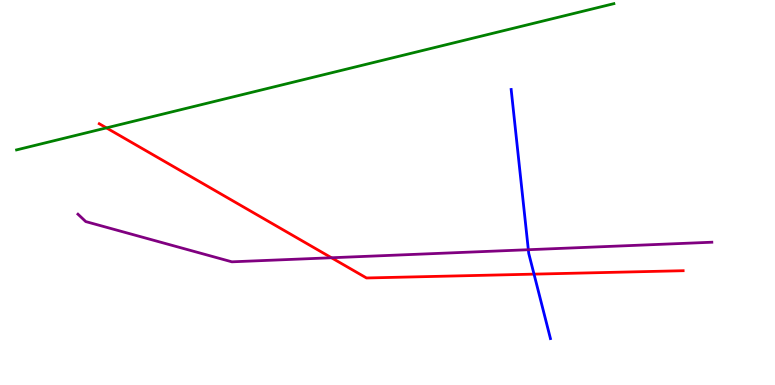[{'lines': ['blue', 'red'], 'intersections': [{'x': 6.89, 'y': 2.88}]}, {'lines': ['green', 'red'], 'intersections': [{'x': 1.37, 'y': 6.68}]}, {'lines': ['purple', 'red'], 'intersections': [{'x': 4.28, 'y': 3.31}]}, {'lines': ['blue', 'green'], 'intersections': []}, {'lines': ['blue', 'purple'], 'intersections': [{'x': 6.82, 'y': 3.51}]}, {'lines': ['green', 'purple'], 'intersections': []}]